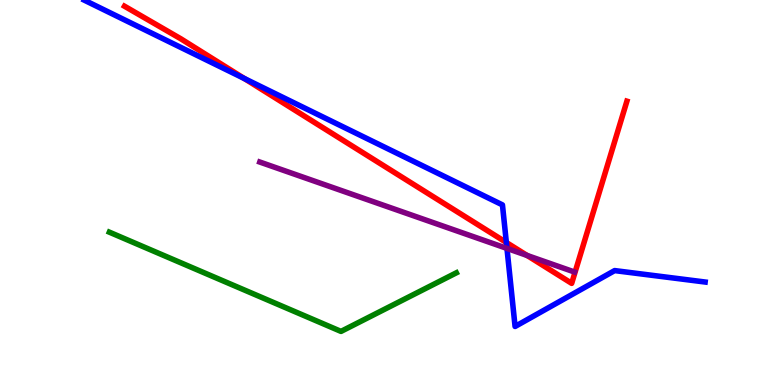[{'lines': ['blue', 'red'], 'intersections': [{'x': 3.15, 'y': 7.96}, {'x': 6.53, 'y': 3.7}]}, {'lines': ['green', 'red'], 'intersections': []}, {'lines': ['purple', 'red'], 'intersections': [{'x': 6.8, 'y': 3.37}]}, {'lines': ['blue', 'green'], 'intersections': []}, {'lines': ['blue', 'purple'], 'intersections': [{'x': 6.54, 'y': 3.55}]}, {'lines': ['green', 'purple'], 'intersections': []}]